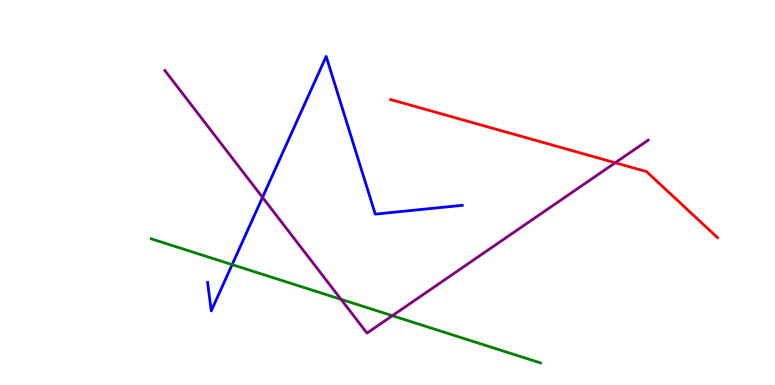[{'lines': ['blue', 'red'], 'intersections': []}, {'lines': ['green', 'red'], 'intersections': []}, {'lines': ['purple', 'red'], 'intersections': [{'x': 7.94, 'y': 5.77}]}, {'lines': ['blue', 'green'], 'intersections': [{'x': 3.0, 'y': 3.13}]}, {'lines': ['blue', 'purple'], 'intersections': [{'x': 3.39, 'y': 4.87}]}, {'lines': ['green', 'purple'], 'intersections': [{'x': 4.4, 'y': 2.23}, {'x': 5.06, 'y': 1.8}]}]